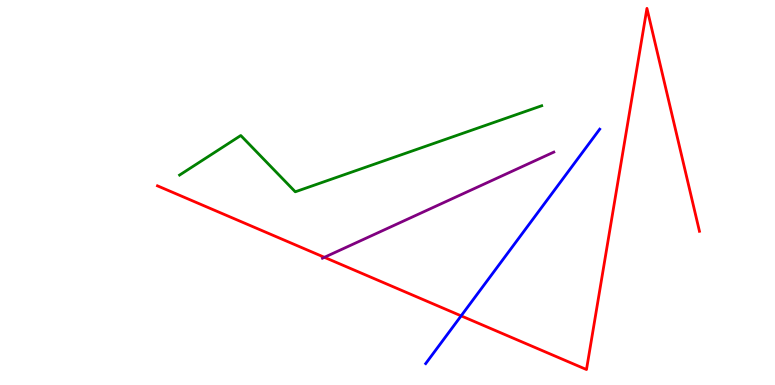[{'lines': ['blue', 'red'], 'intersections': [{'x': 5.95, 'y': 1.8}]}, {'lines': ['green', 'red'], 'intersections': []}, {'lines': ['purple', 'red'], 'intersections': [{'x': 4.19, 'y': 3.32}]}, {'lines': ['blue', 'green'], 'intersections': []}, {'lines': ['blue', 'purple'], 'intersections': []}, {'lines': ['green', 'purple'], 'intersections': []}]